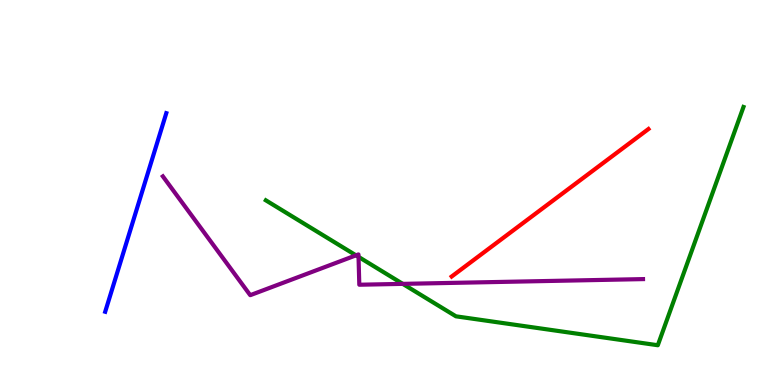[{'lines': ['blue', 'red'], 'intersections': []}, {'lines': ['green', 'red'], 'intersections': []}, {'lines': ['purple', 'red'], 'intersections': []}, {'lines': ['blue', 'green'], 'intersections': []}, {'lines': ['blue', 'purple'], 'intersections': []}, {'lines': ['green', 'purple'], 'intersections': [{'x': 4.59, 'y': 3.37}, {'x': 4.63, 'y': 3.33}, {'x': 5.2, 'y': 2.63}]}]